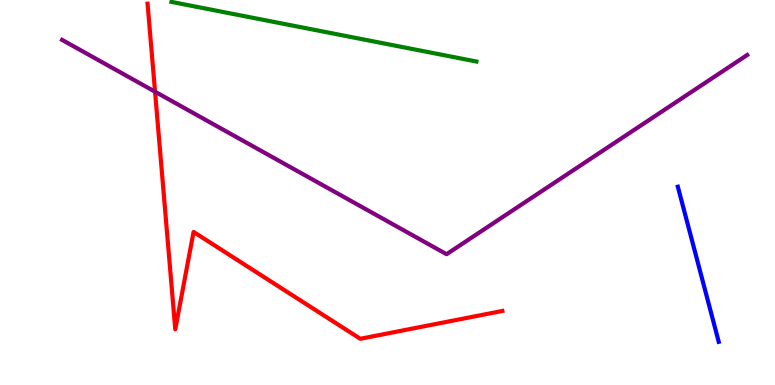[{'lines': ['blue', 'red'], 'intersections': []}, {'lines': ['green', 'red'], 'intersections': []}, {'lines': ['purple', 'red'], 'intersections': [{'x': 2.0, 'y': 7.62}]}, {'lines': ['blue', 'green'], 'intersections': []}, {'lines': ['blue', 'purple'], 'intersections': []}, {'lines': ['green', 'purple'], 'intersections': []}]